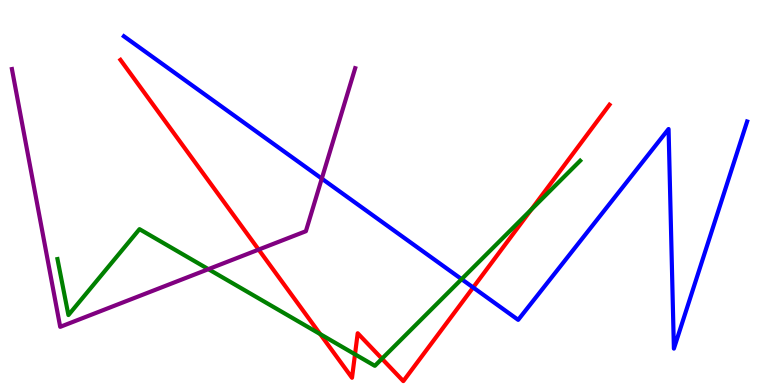[{'lines': ['blue', 'red'], 'intersections': [{'x': 6.11, 'y': 2.53}]}, {'lines': ['green', 'red'], 'intersections': [{'x': 4.13, 'y': 1.32}, {'x': 4.58, 'y': 0.797}, {'x': 4.93, 'y': 0.683}, {'x': 6.86, 'y': 4.56}]}, {'lines': ['purple', 'red'], 'intersections': [{'x': 3.34, 'y': 3.52}]}, {'lines': ['blue', 'green'], 'intersections': [{'x': 5.96, 'y': 2.75}]}, {'lines': ['blue', 'purple'], 'intersections': [{'x': 4.15, 'y': 5.36}]}, {'lines': ['green', 'purple'], 'intersections': [{'x': 2.69, 'y': 3.01}]}]